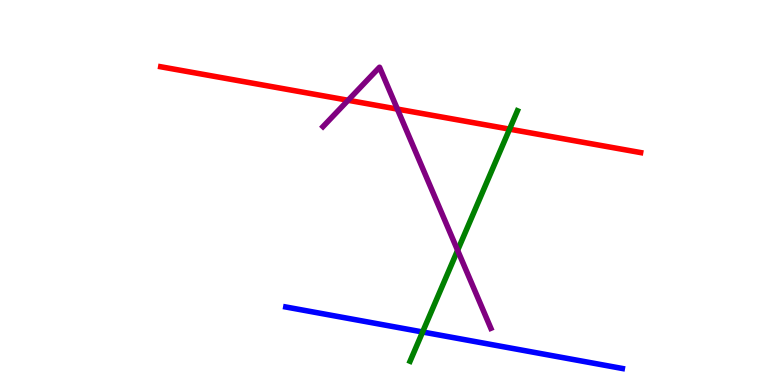[{'lines': ['blue', 'red'], 'intersections': []}, {'lines': ['green', 'red'], 'intersections': [{'x': 6.58, 'y': 6.65}]}, {'lines': ['purple', 'red'], 'intersections': [{'x': 4.49, 'y': 7.4}, {'x': 5.13, 'y': 7.17}]}, {'lines': ['blue', 'green'], 'intersections': [{'x': 5.45, 'y': 1.38}]}, {'lines': ['blue', 'purple'], 'intersections': []}, {'lines': ['green', 'purple'], 'intersections': [{'x': 5.9, 'y': 3.5}]}]